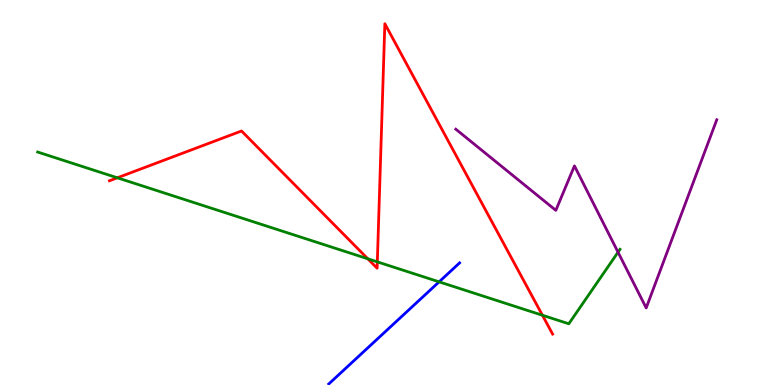[{'lines': ['blue', 'red'], 'intersections': []}, {'lines': ['green', 'red'], 'intersections': [{'x': 1.51, 'y': 5.38}, {'x': 4.75, 'y': 3.28}, {'x': 4.87, 'y': 3.2}, {'x': 7.0, 'y': 1.81}]}, {'lines': ['purple', 'red'], 'intersections': []}, {'lines': ['blue', 'green'], 'intersections': [{'x': 5.67, 'y': 2.68}]}, {'lines': ['blue', 'purple'], 'intersections': []}, {'lines': ['green', 'purple'], 'intersections': [{'x': 7.97, 'y': 3.45}]}]